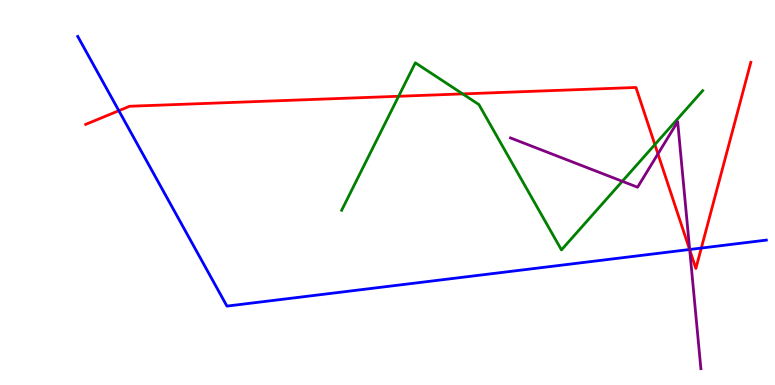[{'lines': ['blue', 'red'], 'intersections': [{'x': 1.53, 'y': 7.12}, {'x': 8.9, 'y': 3.52}, {'x': 9.05, 'y': 3.56}]}, {'lines': ['green', 'red'], 'intersections': [{'x': 5.14, 'y': 7.5}, {'x': 5.97, 'y': 7.56}, {'x': 8.45, 'y': 6.24}]}, {'lines': ['purple', 'red'], 'intersections': [{'x': 8.49, 'y': 6.0}, {'x': 8.9, 'y': 3.51}]}, {'lines': ['blue', 'green'], 'intersections': []}, {'lines': ['blue', 'purple'], 'intersections': [{'x': 8.9, 'y': 3.52}]}, {'lines': ['green', 'purple'], 'intersections': [{'x': 8.03, 'y': 5.29}]}]